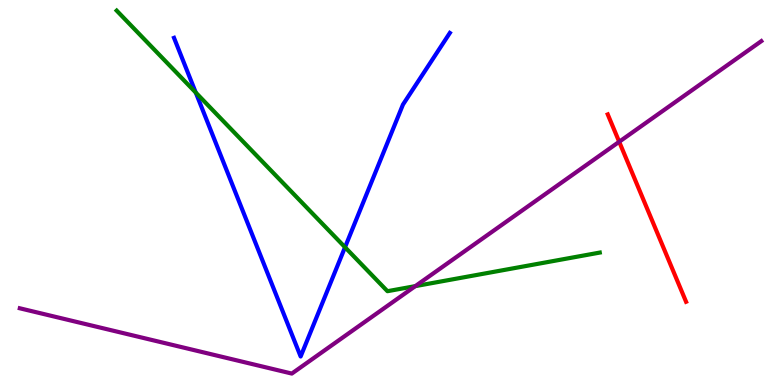[{'lines': ['blue', 'red'], 'intersections': []}, {'lines': ['green', 'red'], 'intersections': []}, {'lines': ['purple', 'red'], 'intersections': [{'x': 7.99, 'y': 6.32}]}, {'lines': ['blue', 'green'], 'intersections': [{'x': 2.53, 'y': 7.6}, {'x': 4.45, 'y': 3.58}]}, {'lines': ['blue', 'purple'], 'intersections': []}, {'lines': ['green', 'purple'], 'intersections': [{'x': 5.36, 'y': 2.57}]}]